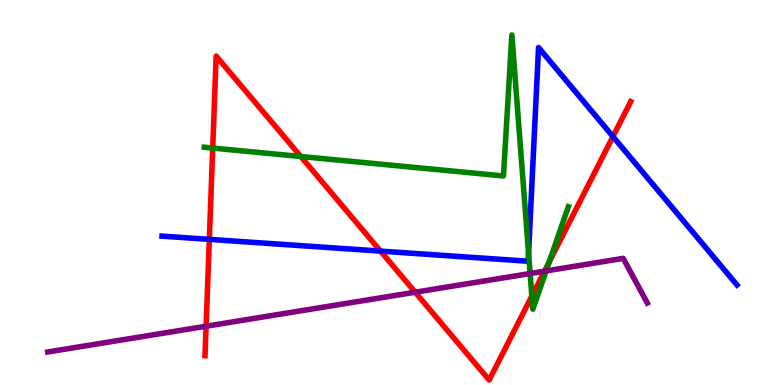[{'lines': ['blue', 'red'], 'intersections': [{'x': 2.7, 'y': 3.78}, {'x': 4.91, 'y': 3.48}, {'x': 7.91, 'y': 6.45}]}, {'lines': ['green', 'red'], 'intersections': [{'x': 2.74, 'y': 6.15}, {'x': 3.88, 'y': 5.93}, {'x': 6.86, 'y': 2.31}, {'x': 7.09, 'y': 3.2}]}, {'lines': ['purple', 'red'], 'intersections': [{'x': 2.66, 'y': 1.53}, {'x': 5.36, 'y': 2.41}, {'x': 7.03, 'y': 2.96}]}, {'lines': ['blue', 'green'], 'intersections': [{'x': 6.82, 'y': 3.43}]}, {'lines': ['blue', 'purple'], 'intersections': []}, {'lines': ['green', 'purple'], 'intersections': [{'x': 6.84, 'y': 2.9}, {'x': 7.05, 'y': 2.96}]}]